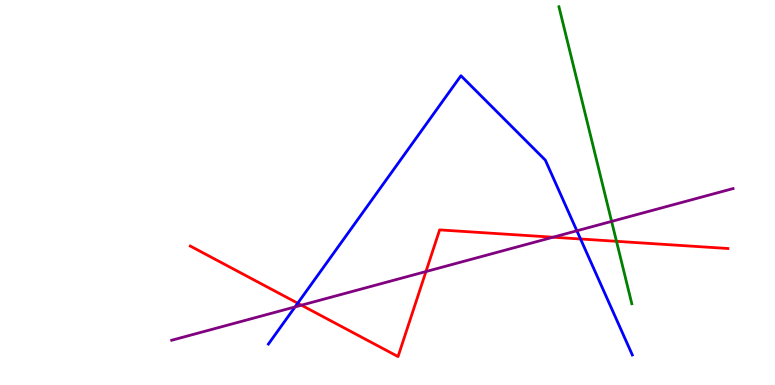[{'lines': ['blue', 'red'], 'intersections': [{'x': 3.84, 'y': 2.12}, {'x': 7.49, 'y': 3.79}]}, {'lines': ['green', 'red'], 'intersections': [{'x': 7.95, 'y': 3.73}]}, {'lines': ['purple', 'red'], 'intersections': [{'x': 3.89, 'y': 2.07}, {'x': 5.5, 'y': 2.95}, {'x': 7.14, 'y': 3.84}]}, {'lines': ['blue', 'green'], 'intersections': []}, {'lines': ['blue', 'purple'], 'intersections': [{'x': 3.81, 'y': 2.03}, {'x': 7.44, 'y': 4.01}]}, {'lines': ['green', 'purple'], 'intersections': [{'x': 7.89, 'y': 4.25}]}]